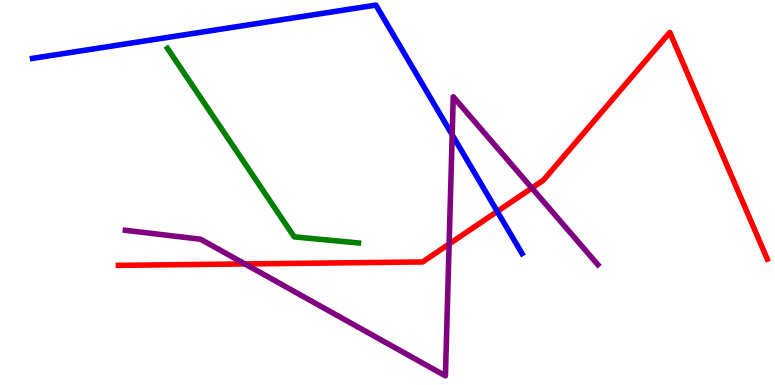[{'lines': ['blue', 'red'], 'intersections': [{'x': 6.42, 'y': 4.51}]}, {'lines': ['green', 'red'], 'intersections': []}, {'lines': ['purple', 'red'], 'intersections': [{'x': 3.16, 'y': 3.14}, {'x': 5.8, 'y': 3.66}, {'x': 6.86, 'y': 5.12}]}, {'lines': ['blue', 'green'], 'intersections': []}, {'lines': ['blue', 'purple'], 'intersections': [{'x': 5.83, 'y': 6.5}]}, {'lines': ['green', 'purple'], 'intersections': []}]